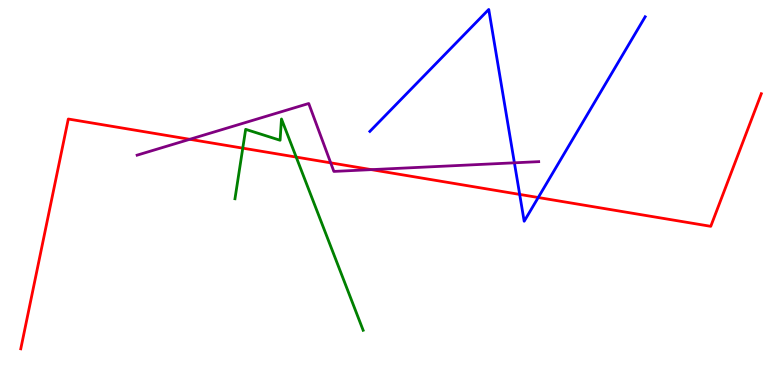[{'lines': ['blue', 'red'], 'intersections': [{'x': 6.71, 'y': 4.95}, {'x': 6.94, 'y': 4.87}]}, {'lines': ['green', 'red'], 'intersections': [{'x': 3.13, 'y': 6.15}, {'x': 3.82, 'y': 5.92}]}, {'lines': ['purple', 'red'], 'intersections': [{'x': 2.45, 'y': 6.38}, {'x': 4.27, 'y': 5.77}, {'x': 4.79, 'y': 5.59}]}, {'lines': ['blue', 'green'], 'intersections': []}, {'lines': ['blue', 'purple'], 'intersections': [{'x': 6.64, 'y': 5.77}]}, {'lines': ['green', 'purple'], 'intersections': []}]